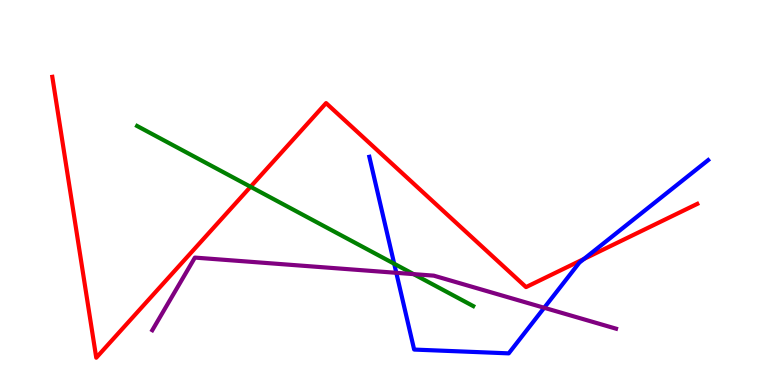[{'lines': ['blue', 'red'], 'intersections': [{'x': 7.54, 'y': 3.27}]}, {'lines': ['green', 'red'], 'intersections': [{'x': 3.23, 'y': 5.15}]}, {'lines': ['purple', 'red'], 'intersections': []}, {'lines': ['blue', 'green'], 'intersections': [{'x': 5.09, 'y': 3.15}]}, {'lines': ['blue', 'purple'], 'intersections': [{'x': 5.11, 'y': 2.91}, {'x': 7.02, 'y': 2.01}]}, {'lines': ['green', 'purple'], 'intersections': [{'x': 5.34, 'y': 2.88}]}]